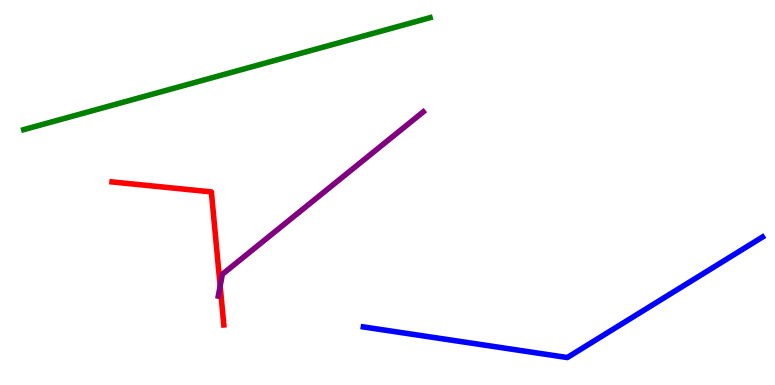[{'lines': ['blue', 'red'], 'intersections': []}, {'lines': ['green', 'red'], 'intersections': []}, {'lines': ['purple', 'red'], 'intersections': [{'x': 2.84, 'y': 2.57}]}, {'lines': ['blue', 'green'], 'intersections': []}, {'lines': ['blue', 'purple'], 'intersections': []}, {'lines': ['green', 'purple'], 'intersections': []}]